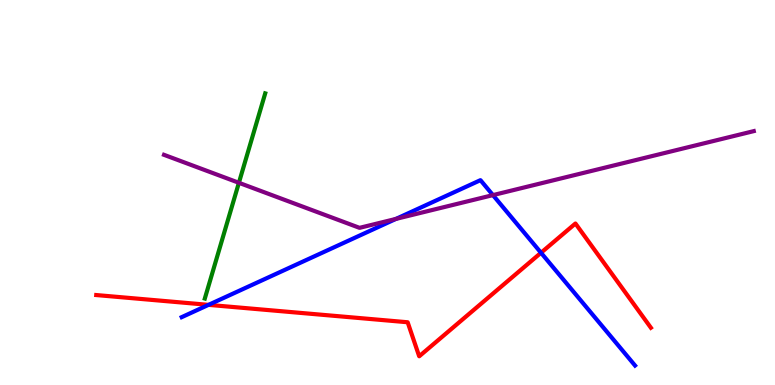[{'lines': ['blue', 'red'], 'intersections': [{'x': 2.69, 'y': 2.08}, {'x': 6.98, 'y': 3.43}]}, {'lines': ['green', 'red'], 'intersections': []}, {'lines': ['purple', 'red'], 'intersections': []}, {'lines': ['blue', 'green'], 'intersections': []}, {'lines': ['blue', 'purple'], 'intersections': [{'x': 5.11, 'y': 4.31}, {'x': 6.36, 'y': 4.93}]}, {'lines': ['green', 'purple'], 'intersections': [{'x': 3.08, 'y': 5.25}]}]